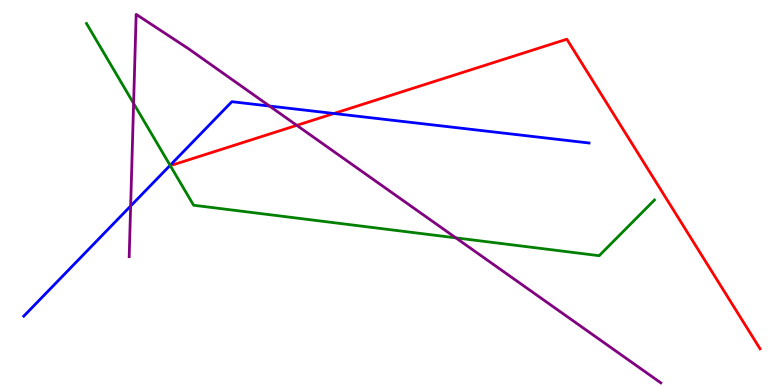[{'lines': ['blue', 'red'], 'intersections': [{'x': 4.31, 'y': 7.05}]}, {'lines': ['green', 'red'], 'intersections': []}, {'lines': ['purple', 'red'], 'intersections': [{'x': 3.83, 'y': 6.74}]}, {'lines': ['blue', 'green'], 'intersections': [{'x': 2.19, 'y': 5.71}]}, {'lines': ['blue', 'purple'], 'intersections': [{'x': 1.69, 'y': 4.65}, {'x': 3.48, 'y': 7.25}]}, {'lines': ['green', 'purple'], 'intersections': [{'x': 1.72, 'y': 7.31}, {'x': 5.88, 'y': 3.82}]}]